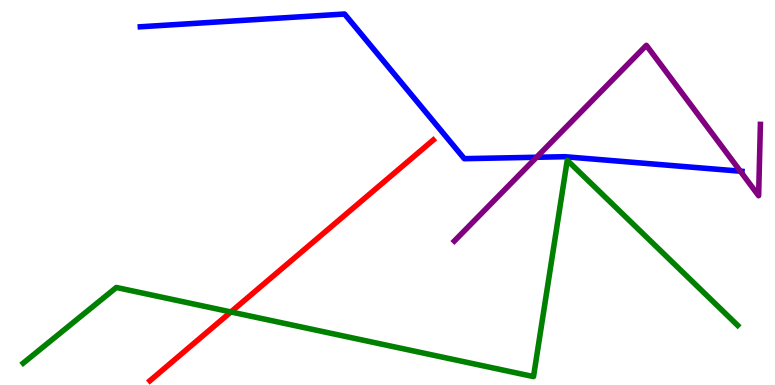[{'lines': ['blue', 'red'], 'intersections': []}, {'lines': ['green', 'red'], 'intersections': [{'x': 2.98, 'y': 1.9}]}, {'lines': ['purple', 'red'], 'intersections': []}, {'lines': ['blue', 'green'], 'intersections': []}, {'lines': ['blue', 'purple'], 'intersections': [{'x': 6.92, 'y': 5.92}, {'x': 9.55, 'y': 5.55}]}, {'lines': ['green', 'purple'], 'intersections': []}]